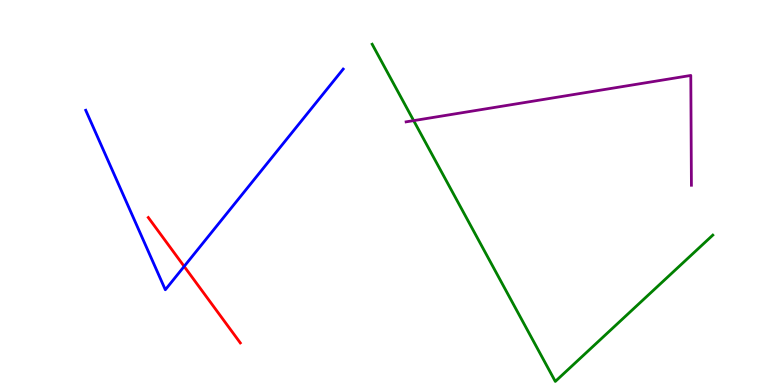[{'lines': ['blue', 'red'], 'intersections': [{'x': 2.38, 'y': 3.08}]}, {'lines': ['green', 'red'], 'intersections': []}, {'lines': ['purple', 'red'], 'intersections': []}, {'lines': ['blue', 'green'], 'intersections': []}, {'lines': ['blue', 'purple'], 'intersections': []}, {'lines': ['green', 'purple'], 'intersections': [{'x': 5.34, 'y': 6.87}]}]